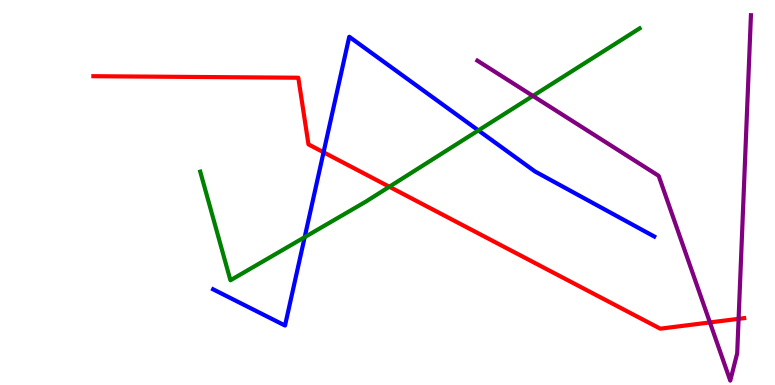[{'lines': ['blue', 'red'], 'intersections': [{'x': 4.18, 'y': 6.04}]}, {'lines': ['green', 'red'], 'intersections': [{'x': 5.02, 'y': 5.15}]}, {'lines': ['purple', 'red'], 'intersections': [{'x': 9.16, 'y': 1.63}, {'x': 9.53, 'y': 1.72}]}, {'lines': ['blue', 'green'], 'intersections': [{'x': 3.93, 'y': 3.84}, {'x': 6.17, 'y': 6.61}]}, {'lines': ['blue', 'purple'], 'intersections': []}, {'lines': ['green', 'purple'], 'intersections': [{'x': 6.88, 'y': 7.51}]}]